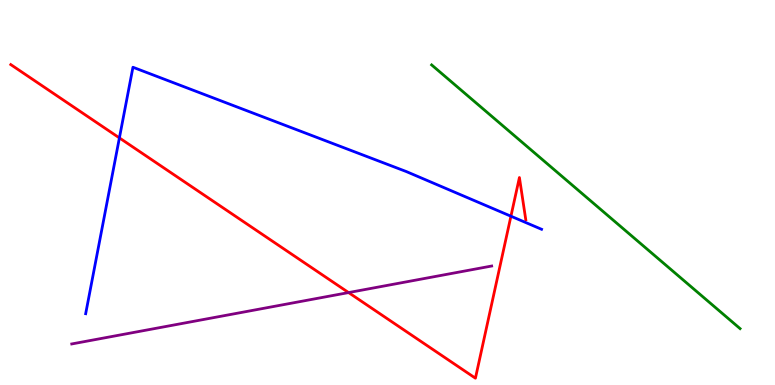[{'lines': ['blue', 'red'], 'intersections': [{'x': 1.54, 'y': 6.42}, {'x': 6.59, 'y': 4.38}]}, {'lines': ['green', 'red'], 'intersections': []}, {'lines': ['purple', 'red'], 'intersections': [{'x': 4.5, 'y': 2.4}]}, {'lines': ['blue', 'green'], 'intersections': []}, {'lines': ['blue', 'purple'], 'intersections': []}, {'lines': ['green', 'purple'], 'intersections': []}]